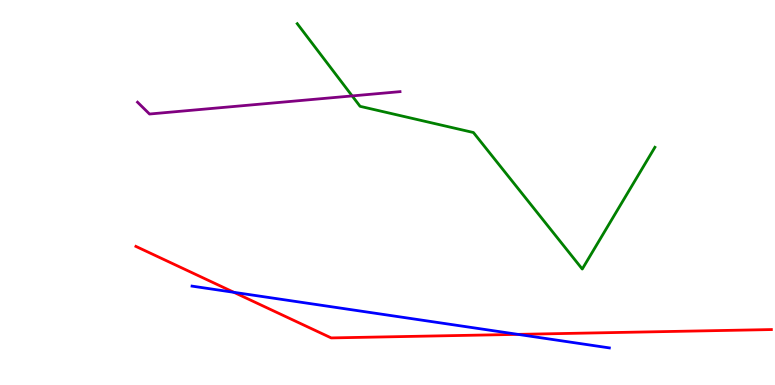[{'lines': ['blue', 'red'], 'intersections': [{'x': 3.02, 'y': 2.41}, {'x': 6.68, 'y': 1.32}]}, {'lines': ['green', 'red'], 'intersections': []}, {'lines': ['purple', 'red'], 'intersections': []}, {'lines': ['blue', 'green'], 'intersections': []}, {'lines': ['blue', 'purple'], 'intersections': []}, {'lines': ['green', 'purple'], 'intersections': [{'x': 4.54, 'y': 7.51}]}]